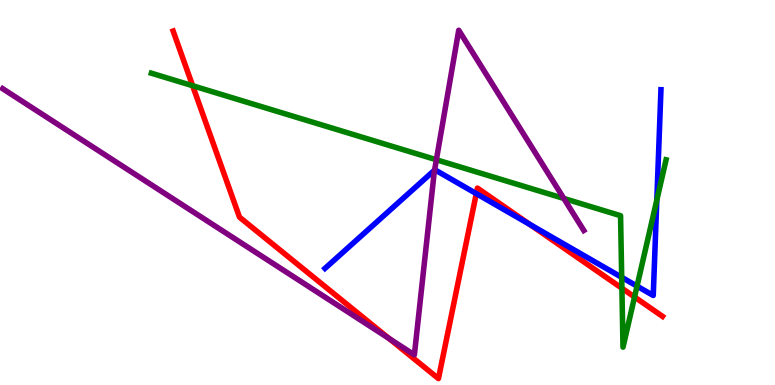[{'lines': ['blue', 'red'], 'intersections': [{'x': 6.15, 'y': 4.97}, {'x': 6.84, 'y': 4.17}]}, {'lines': ['green', 'red'], 'intersections': [{'x': 2.49, 'y': 7.77}, {'x': 8.02, 'y': 2.51}, {'x': 8.19, 'y': 2.29}]}, {'lines': ['purple', 'red'], 'intersections': [{'x': 5.02, 'y': 1.21}]}, {'lines': ['blue', 'green'], 'intersections': [{'x': 8.02, 'y': 2.8}, {'x': 8.22, 'y': 2.57}, {'x': 8.48, 'y': 4.8}]}, {'lines': ['blue', 'purple'], 'intersections': [{'x': 5.61, 'y': 5.58}]}, {'lines': ['green', 'purple'], 'intersections': [{'x': 5.63, 'y': 5.85}, {'x': 7.28, 'y': 4.85}]}]